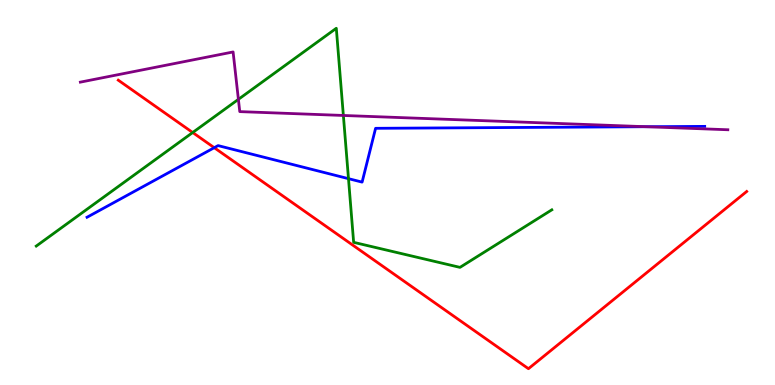[{'lines': ['blue', 'red'], 'intersections': [{'x': 2.76, 'y': 6.16}]}, {'lines': ['green', 'red'], 'intersections': [{'x': 2.49, 'y': 6.56}]}, {'lines': ['purple', 'red'], 'intersections': []}, {'lines': ['blue', 'green'], 'intersections': [{'x': 4.5, 'y': 5.36}]}, {'lines': ['blue', 'purple'], 'intersections': [{'x': 8.34, 'y': 6.71}]}, {'lines': ['green', 'purple'], 'intersections': [{'x': 3.08, 'y': 7.42}, {'x': 4.43, 'y': 7.0}]}]